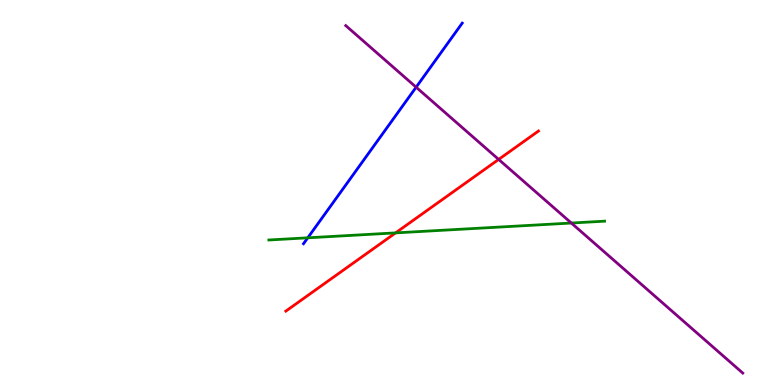[{'lines': ['blue', 'red'], 'intersections': []}, {'lines': ['green', 'red'], 'intersections': [{'x': 5.1, 'y': 3.95}]}, {'lines': ['purple', 'red'], 'intersections': [{'x': 6.43, 'y': 5.86}]}, {'lines': ['blue', 'green'], 'intersections': [{'x': 3.97, 'y': 3.82}]}, {'lines': ['blue', 'purple'], 'intersections': [{'x': 5.37, 'y': 7.74}]}, {'lines': ['green', 'purple'], 'intersections': [{'x': 7.37, 'y': 4.21}]}]